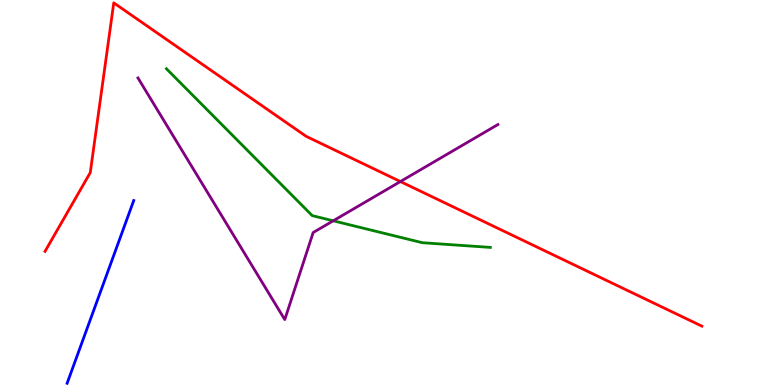[{'lines': ['blue', 'red'], 'intersections': []}, {'lines': ['green', 'red'], 'intersections': []}, {'lines': ['purple', 'red'], 'intersections': [{'x': 5.17, 'y': 5.28}]}, {'lines': ['blue', 'green'], 'intersections': []}, {'lines': ['blue', 'purple'], 'intersections': []}, {'lines': ['green', 'purple'], 'intersections': [{'x': 4.3, 'y': 4.27}]}]